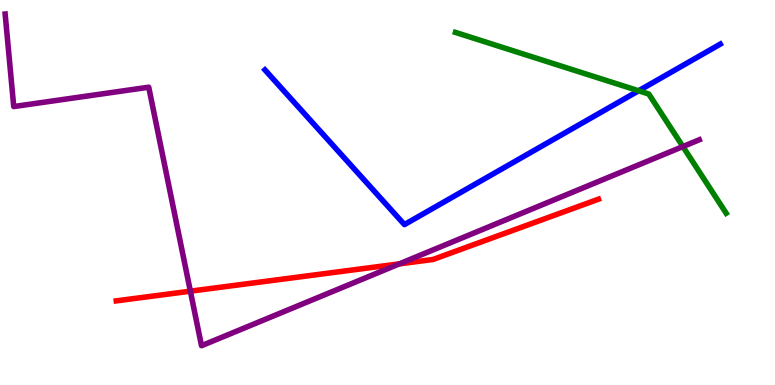[{'lines': ['blue', 'red'], 'intersections': []}, {'lines': ['green', 'red'], 'intersections': []}, {'lines': ['purple', 'red'], 'intersections': [{'x': 2.46, 'y': 2.44}, {'x': 5.15, 'y': 3.15}]}, {'lines': ['blue', 'green'], 'intersections': [{'x': 8.24, 'y': 7.64}]}, {'lines': ['blue', 'purple'], 'intersections': []}, {'lines': ['green', 'purple'], 'intersections': [{'x': 8.81, 'y': 6.19}]}]